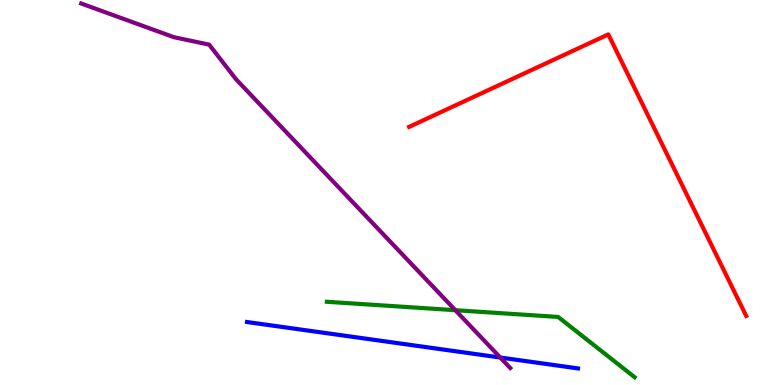[{'lines': ['blue', 'red'], 'intersections': []}, {'lines': ['green', 'red'], 'intersections': []}, {'lines': ['purple', 'red'], 'intersections': []}, {'lines': ['blue', 'green'], 'intersections': []}, {'lines': ['blue', 'purple'], 'intersections': [{'x': 6.46, 'y': 0.714}]}, {'lines': ['green', 'purple'], 'intersections': [{'x': 5.88, 'y': 1.94}]}]